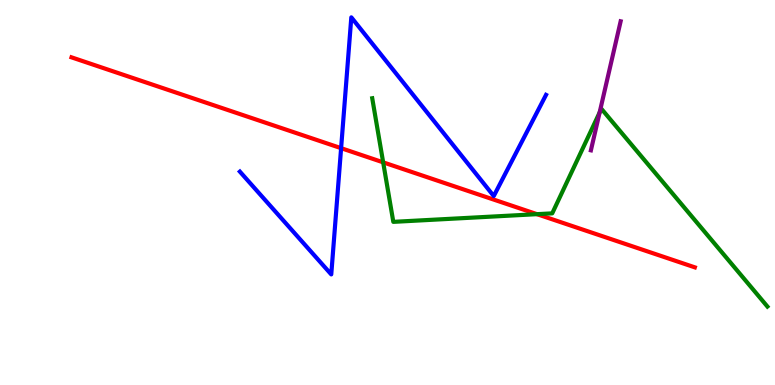[{'lines': ['blue', 'red'], 'intersections': [{'x': 4.4, 'y': 6.15}]}, {'lines': ['green', 'red'], 'intersections': [{'x': 4.94, 'y': 5.78}, {'x': 6.93, 'y': 4.44}]}, {'lines': ['purple', 'red'], 'intersections': []}, {'lines': ['blue', 'green'], 'intersections': []}, {'lines': ['blue', 'purple'], 'intersections': []}, {'lines': ['green', 'purple'], 'intersections': [{'x': 7.74, 'y': 7.08}]}]